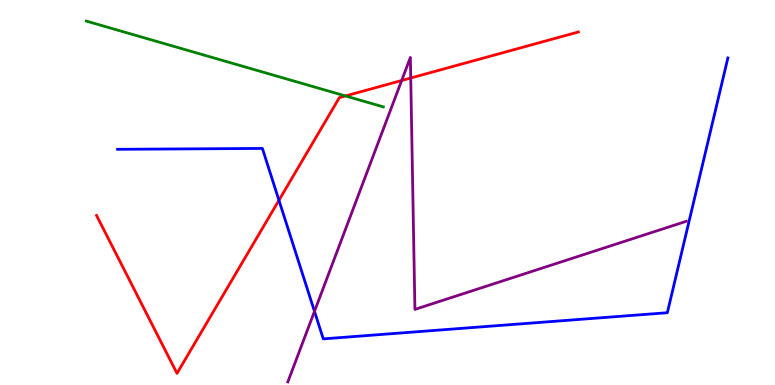[{'lines': ['blue', 'red'], 'intersections': [{'x': 3.6, 'y': 4.8}]}, {'lines': ['green', 'red'], 'intersections': [{'x': 4.46, 'y': 7.51}]}, {'lines': ['purple', 'red'], 'intersections': [{'x': 5.18, 'y': 7.91}, {'x': 5.3, 'y': 7.97}]}, {'lines': ['blue', 'green'], 'intersections': []}, {'lines': ['blue', 'purple'], 'intersections': [{'x': 4.06, 'y': 1.91}]}, {'lines': ['green', 'purple'], 'intersections': []}]